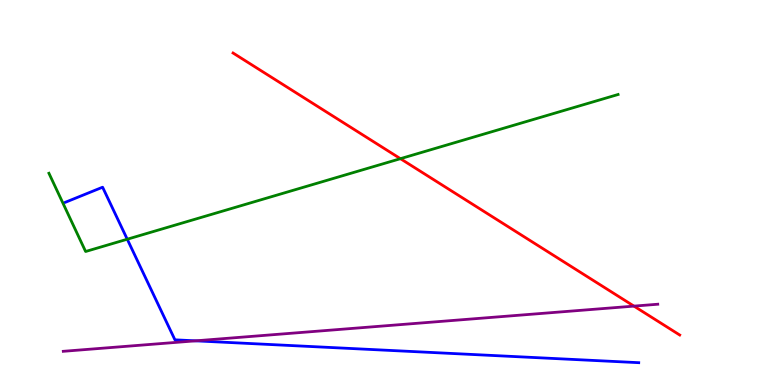[{'lines': ['blue', 'red'], 'intersections': []}, {'lines': ['green', 'red'], 'intersections': [{'x': 5.17, 'y': 5.88}]}, {'lines': ['purple', 'red'], 'intersections': [{'x': 8.18, 'y': 2.05}]}, {'lines': ['blue', 'green'], 'intersections': [{'x': 1.64, 'y': 3.79}]}, {'lines': ['blue', 'purple'], 'intersections': [{'x': 2.52, 'y': 1.15}]}, {'lines': ['green', 'purple'], 'intersections': []}]